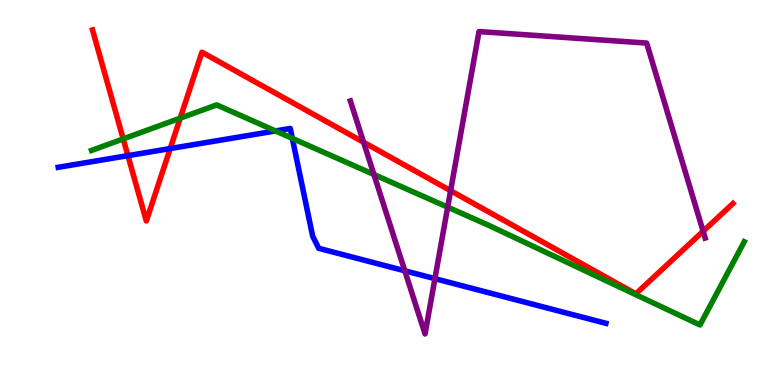[{'lines': ['blue', 'red'], 'intersections': [{'x': 1.65, 'y': 5.96}, {'x': 2.2, 'y': 6.14}]}, {'lines': ['green', 'red'], 'intersections': [{'x': 1.59, 'y': 6.39}, {'x': 2.33, 'y': 6.93}]}, {'lines': ['purple', 'red'], 'intersections': [{'x': 4.69, 'y': 6.31}, {'x': 5.81, 'y': 5.05}, {'x': 9.07, 'y': 3.99}]}, {'lines': ['blue', 'green'], 'intersections': [{'x': 3.55, 'y': 6.6}, {'x': 3.77, 'y': 6.41}]}, {'lines': ['blue', 'purple'], 'intersections': [{'x': 5.22, 'y': 2.97}, {'x': 5.61, 'y': 2.76}]}, {'lines': ['green', 'purple'], 'intersections': [{'x': 4.82, 'y': 5.47}, {'x': 5.78, 'y': 4.62}]}]